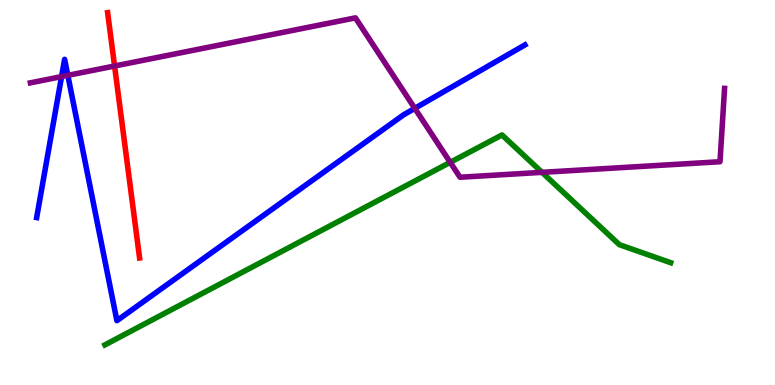[{'lines': ['blue', 'red'], 'intersections': []}, {'lines': ['green', 'red'], 'intersections': []}, {'lines': ['purple', 'red'], 'intersections': [{'x': 1.48, 'y': 8.29}]}, {'lines': ['blue', 'green'], 'intersections': []}, {'lines': ['blue', 'purple'], 'intersections': [{'x': 0.794, 'y': 8.01}, {'x': 0.875, 'y': 8.04}, {'x': 5.35, 'y': 7.19}]}, {'lines': ['green', 'purple'], 'intersections': [{'x': 5.81, 'y': 5.78}, {'x': 6.99, 'y': 5.52}]}]